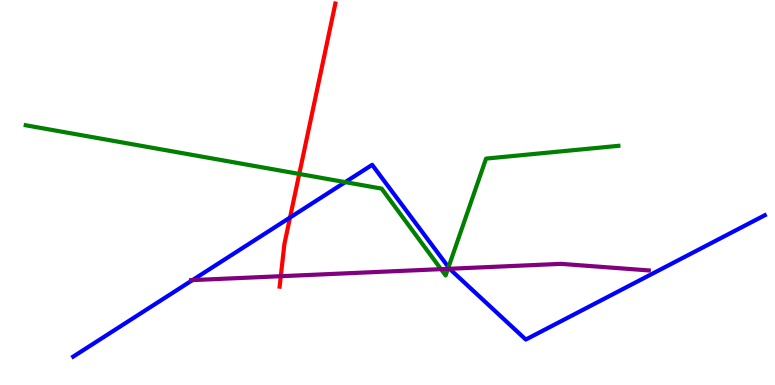[{'lines': ['blue', 'red'], 'intersections': [{'x': 3.74, 'y': 4.35}]}, {'lines': ['green', 'red'], 'intersections': [{'x': 3.86, 'y': 5.48}]}, {'lines': ['purple', 'red'], 'intersections': [{'x': 3.62, 'y': 2.83}]}, {'lines': ['blue', 'green'], 'intersections': [{'x': 4.45, 'y': 5.27}, {'x': 5.79, 'y': 3.06}]}, {'lines': ['blue', 'purple'], 'intersections': [{'x': 2.48, 'y': 2.72}, {'x': 5.8, 'y': 3.02}]}, {'lines': ['green', 'purple'], 'intersections': [{'x': 5.69, 'y': 3.01}, {'x': 5.78, 'y': 3.02}]}]